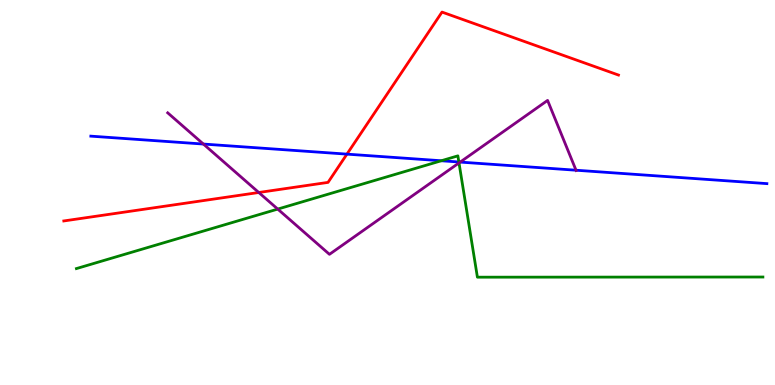[{'lines': ['blue', 'red'], 'intersections': [{'x': 4.48, 'y': 6.0}]}, {'lines': ['green', 'red'], 'intersections': []}, {'lines': ['purple', 'red'], 'intersections': [{'x': 3.34, 'y': 5.0}]}, {'lines': ['blue', 'green'], 'intersections': [{'x': 5.69, 'y': 5.82}, {'x': 5.92, 'y': 5.79}]}, {'lines': ['blue', 'purple'], 'intersections': [{'x': 2.62, 'y': 6.26}, {'x': 5.94, 'y': 5.79}, {'x': 7.43, 'y': 5.58}]}, {'lines': ['green', 'purple'], 'intersections': [{'x': 3.58, 'y': 4.57}, {'x': 5.92, 'y': 5.77}]}]